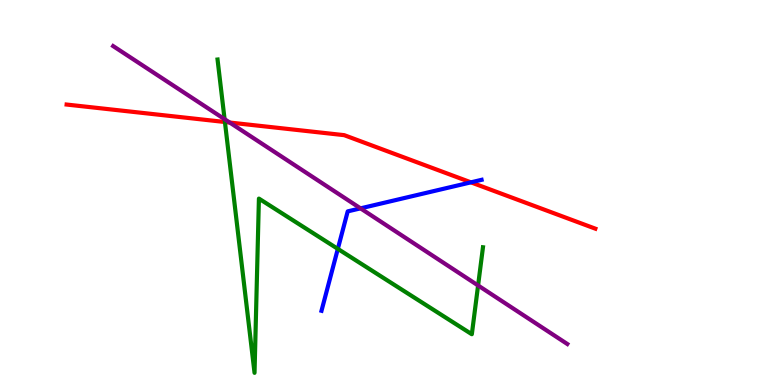[{'lines': ['blue', 'red'], 'intersections': [{'x': 6.08, 'y': 5.26}]}, {'lines': ['green', 'red'], 'intersections': [{'x': 2.9, 'y': 6.83}]}, {'lines': ['purple', 'red'], 'intersections': [{'x': 2.96, 'y': 6.82}]}, {'lines': ['blue', 'green'], 'intersections': [{'x': 4.36, 'y': 3.54}]}, {'lines': ['blue', 'purple'], 'intersections': [{'x': 4.65, 'y': 4.59}]}, {'lines': ['green', 'purple'], 'intersections': [{'x': 2.9, 'y': 6.9}, {'x': 6.17, 'y': 2.59}]}]